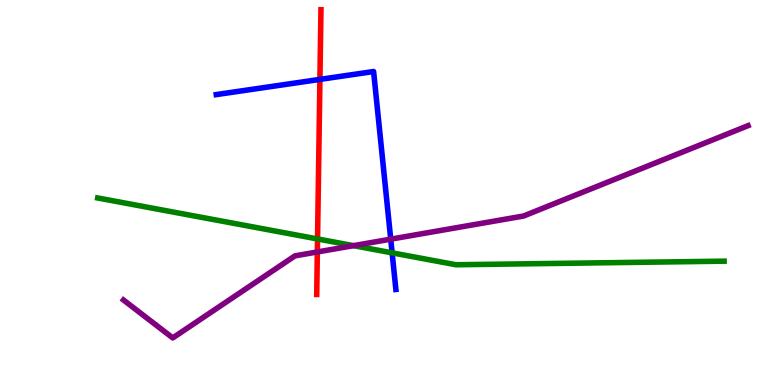[{'lines': ['blue', 'red'], 'intersections': [{'x': 4.13, 'y': 7.94}]}, {'lines': ['green', 'red'], 'intersections': [{'x': 4.1, 'y': 3.79}]}, {'lines': ['purple', 'red'], 'intersections': [{'x': 4.09, 'y': 3.46}]}, {'lines': ['blue', 'green'], 'intersections': [{'x': 5.06, 'y': 3.43}]}, {'lines': ['blue', 'purple'], 'intersections': [{'x': 5.04, 'y': 3.79}]}, {'lines': ['green', 'purple'], 'intersections': [{'x': 4.56, 'y': 3.62}]}]